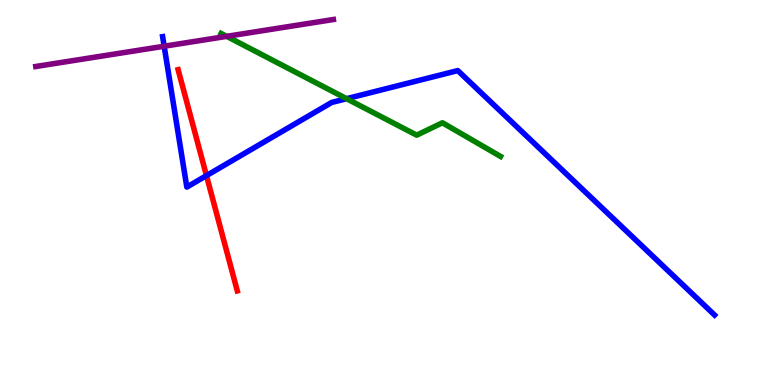[{'lines': ['blue', 'red'], 'intersections': [{'x': 2.66, 'y': 5.44}]}, {'lines': ['green', 'red'], 'intersections': []}, {'lines': ['purple', 'red'], 'intersections': []}, {'lines': ['blue', 'green'], 'intersections': [{'x': 4.47, 'y': 7.44}]}, {'lines': ['blue', 'purple'], 'intersections': [{'x': 2.12, 'y': 8.8}]}, {'lines': ['green', 'purple'], 'intersections': [{'x': 2.93, 'y': 9.06}]}]